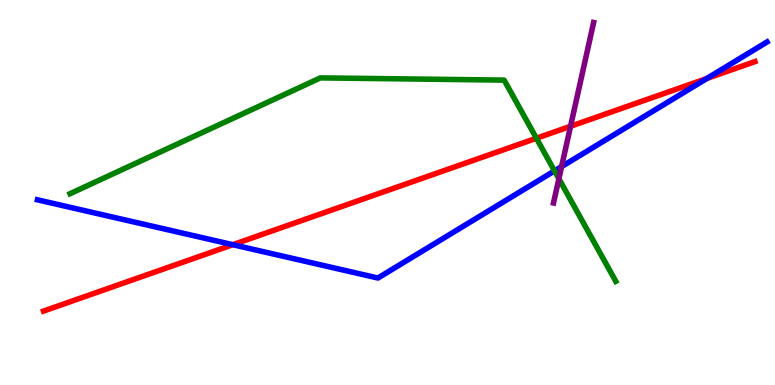[{'lines': ['blue', 'red'], 'intersections': [{'x': 3.0, 'y': 3.64}, {'x': 9.12, 'y': 7.96}]}, {'lines': ['green', 'red'], 'intersections': [{'x': 6.92, 'y': 6.41}]}, {'lines': ['purple', 'red'], 'intersections': [{'x': 7.36, 'y': 6.72}]}, {'lines': ['blue', 'green'], 'intersections': [{'x': 7.16, 'y': 5.56}]}, {'lines': ['blue', 'purple'], 'intersections': [{'x': 7.25, 'y': 5.67}]}, {'lines': ['green', 'purple'], 'intersections': [{'x': 7.21, 'y': 5.36}]}]